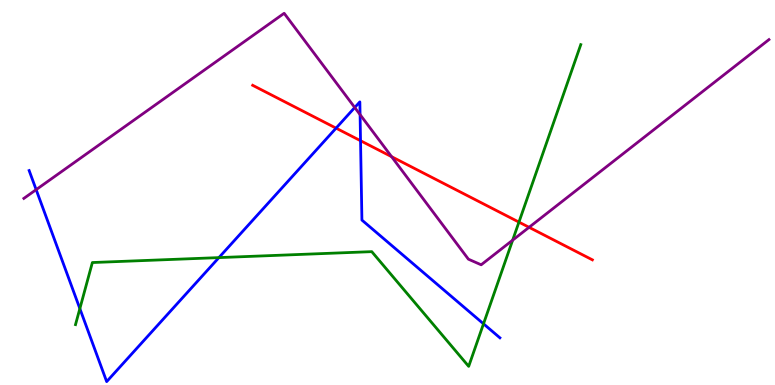[{'lines': ['blue', 'red'], 'intersections': [{'x': 4.34, 'y': 6.67}, {'x': 4.65, 'y': 6.34}]}, {'lines': ['green', 'red'], 'intersections': [{'x': 6.7, 'y': 4.23}]}, {'lines': ['purple', 'red'], 'intersections': [{'x': 5.05, 'y': 5.93}, {'x': 6.83, 'y': 4.1}]}, {'lines': ['blue', 'green'], 'intersections': [{'x': 1.03, 'y': 1.98}, {'x': 2.82, 'y': 3.31}, {'x': 6.24, 'y': 1.59}]}, {'lines': ['blue', 'purple'], 'intersections': [{'x': 0.467, 'y': 5.07}, {'x': 4.58, 'y': 7.21}, {'x': 4.65, 'y': 7.02}]}, {'lines': ['green', 'purple'], 'intersections': [{'x': 6.61, 'y': 3.76}]}]